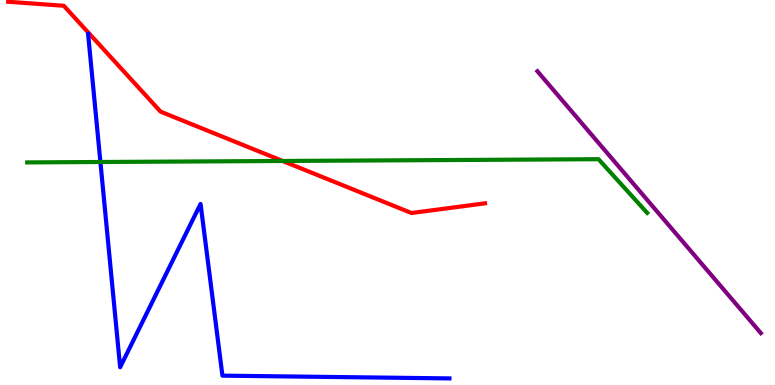[{'lines': ['blue', 'red'], 'intersections': []}, {'lines': ['green', 'red'], 'intersections': [{'x': 3.65, 'y': 5.82}]}, {'lines': ['purple', 'red'], 'intersections': []}, {'lines': ['blue', 'green'], 'intersections': [{'x': 1.3, 'y': 5.79}]}, {'lines': ['blue', 'purple'], 'intersections': []}, {'lines': ['green', 'purple'], 'intersections': []}]